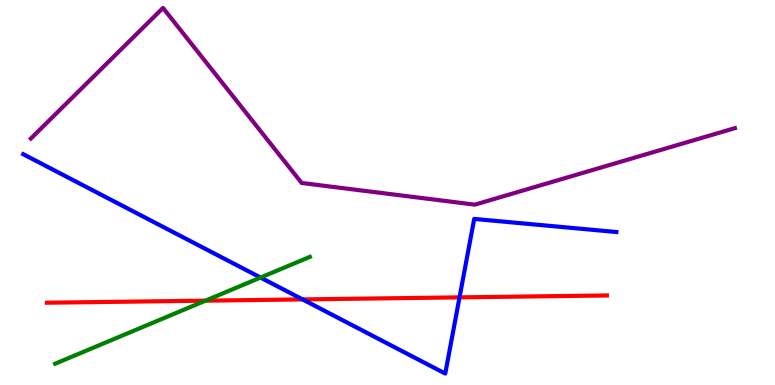[{'lines': ['blue', 'red'], 'intersections': [{'x': 3.9, 'y': 2.22}, {'x': 5.93, 'y': 2.28}]}, {'lines': ['green', 'red'], 'intersections': [{'x': 2.65, 'y': 2.19}]}, {'lines': ['purple', 'red'], 'intersections': []}, {'lines': ['blue', 'green'], 'intersections': [{'x': 3.36, 'y': 2.79}]}, {'lines': ['blue', 'purple'], 'intersections': []}, {'lines': ['green', 'purple'], 'intersections': []}]